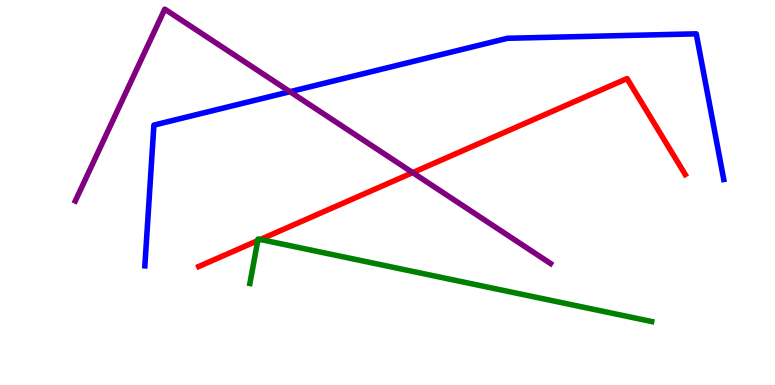[{'lines': ['blue', 'red'], 'intersections': []}, {'lines': ['green', 'red'], 'intersections': [{'x': 3.33, 'y': 3.75}, {'x': 3.36, 'y': 3.78}]}, {'lines': ['purple', 'red'], 'intersections': [{'x': 5.33, 'y': 5.52}]}, {'lines': ['blue', 'green'], 'intersections': []}, {'lines': ['blue', 'purple'], 'intersections': [{'x': 3.74, 'y': 7.62}]}, {'lines': ['green', 'purple'], 'intersections': []}]